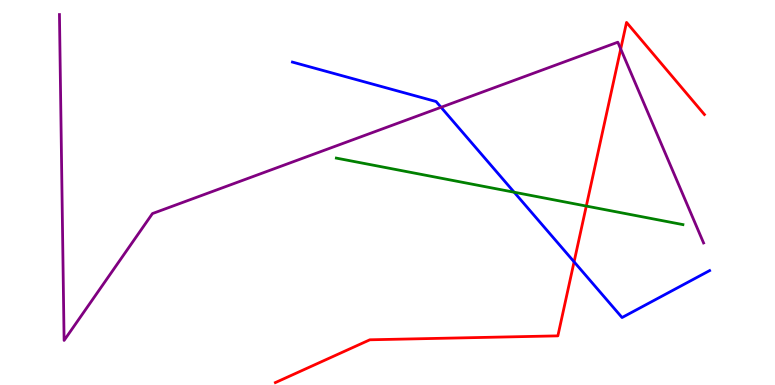[{'lines': ['blue', 'red'], 'intersections': [{'x': 7.41, 'y': 3.2}]}, {'lines': ['green', 'red'], 'intersections': [{'x': 7.57, 'y': 4.65}]}, {'lines': ['purple', 'red'], 'intersections': [{'x': 8.01, 'y': 8.73}]}, {'lines': ['blue', 'green'], 'intersections': [{'x': 6.63, 'y': 5.01}]}, {'lines': ['blue', 'purple'], 'intersections': [{'x': 5.69, 'y': 7.21}]}, {'lines': ['green', 'purple'], 'intersections': []}]